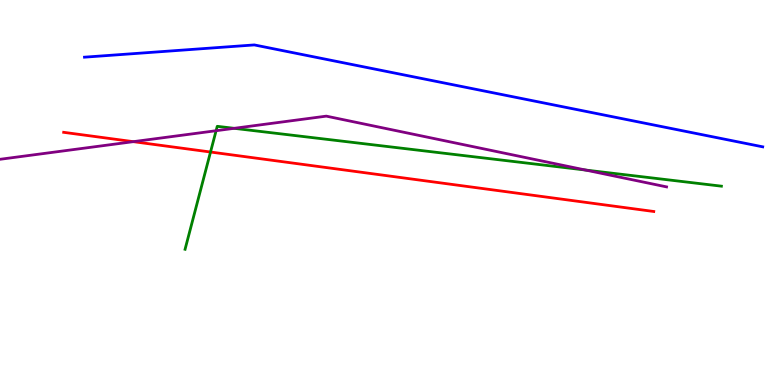[{'lines': ['blue', 'red'], 'intersections': []}, {'lines': ['green', 'red'], 'intersections': [{'x': 2.72, 'y': 6.05}]}, {'lines': ['purple', 'red'], 'intersections': [{'x': 1.72, 'y': 6.32}]}, {'lines': ['blue', 'green'], 'intersections': []}, {'lines': ['blue', 'purple'], 'intersections': []}, {'lines': ['green', 'purple'], 'intersections': [{'x': 2.79, 'y': 6.6}, {'x': 3.02, 'y': 6.67}, {'x': 7.56, 'y': 5.58}]}]